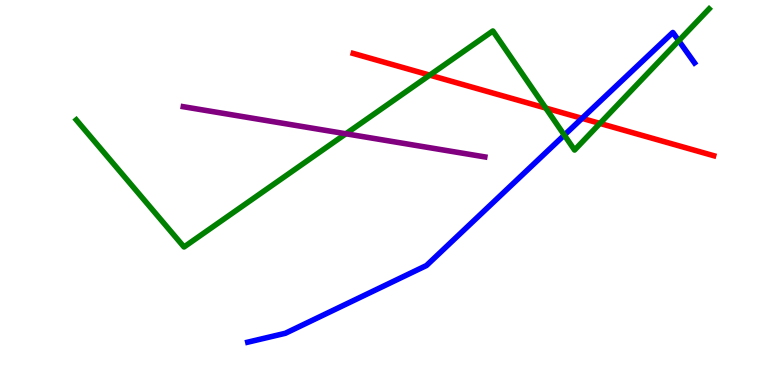[{'lines': ['blue', 'red'], 'intersections': [{'x': 7.51, 'y': 6.93}]}, {'lines': ['green', 'red'], 'intersections': [{'x': 5.54, 'y': 8.05}, {'x': 7.04, 'y': 7.19}, {'x': 7.74, 'y': 6.79}]}, {'lines': ['purple', 'red'], 'intersections': []}, {'lines': ['blue', 'green'], 'intersections': [{'x': 7.28, 'y': 6.49}, {'x': 8.76, 'y': 8.94}]}, {'lines': ['blue', 'purple'], 'intersections': []}, {'lines': ['green', 'purple'], 'intersections': [{'x': 4.46, 'y': 6.53}]}]